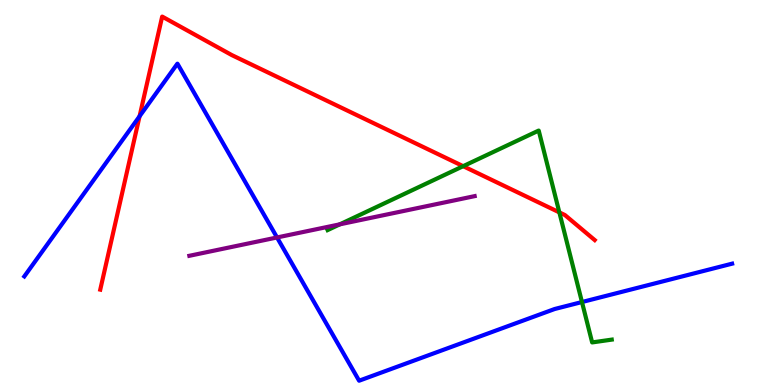[{'lines': ['blue', 'red'], 'intersections': [{'x': 1.8, 'y': 6.98}]}, {'lines': ['green', 'red'], 'intersections': [{'x': 5.98, 'y': 5.68}, {'x': 7.22, 'y': 4.48}]}, {'lines': ['purple', 'red'], 'intersections': []}, {'lines': ['blue', 'green'], 'intersections': [{'x': 7.51, 'y': 2.15}]}, {'lines': ['blue', 'purple'], 'intersections': [{'x': 3.57, 'y': 3.83}]}, {'lines': ['green', 'purple'], 'intersections': [{'x': 4.38, 'y': 4.17}]}]